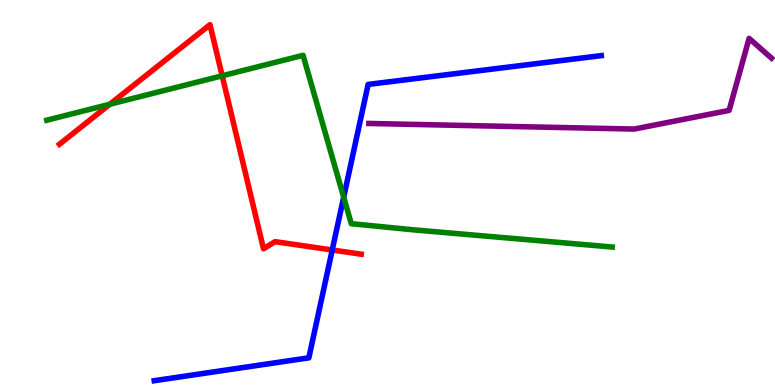[{'lines': ['blue', 'red'], 'intersections': [{'x': 4.29, 'y': 3.51}]}, {'lines': ['green', 'red'], 'intersections': [{'x': 1.42, 'y': 7.29}, {'x': 2.87, 'y': 8.03}]}, {'lines': ['purple', 'red'], 'intersections': []}, {'lines': ['blue', 'green'], 'intersections': [{'x': 4.43, 'y': 4.88}]}, {'lines': ['blue', 'purple'], 'intersections': []}, {'lines': ['green', 'purple'], 'intersections': []}]